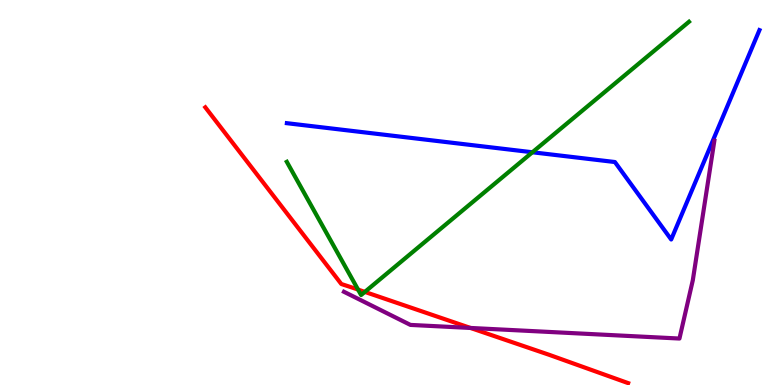[{'lines': ['blue', 'red'], 'intersections': []}, {'lines': ['green', 'red'], 'intersections': [{'x': 4.62, 'y': 2.48}, {'x': 4.71, 'y': 2.42}]}, {'lines': ['purple', 'red'], 'intersections': [{'x': 6.07, 'y': 1.48}]}, {'lines': ['blue', 'green'], 'intersections': [{'x': 6.87, 'y': 6.05}]}, {'lines': ['blue', 'purple'], 'intersections': []}, {'lines': ['green', 'purple'], 'intersections': []}]